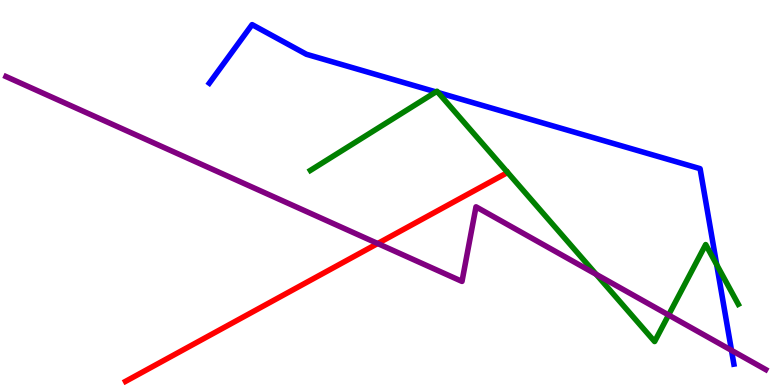[{'lines': ['blue', 'red'], 'intersections': []}, {'lines': ['green', 'red'], 'intersections': []}, {'lines': ['purple', 'red'], 'intersections': [{'x': 4.87, 'y': 3.67}]}, {'lines': ['blue', 'green'], 'intersections': [{'x': 5.62, 'y': 7.61}, {'x': 5.65, 'y': 7.6}, {'x': 9.25, 'y': 3.13}]}, {'lines': ['blue', 'purple'], 'intersections': [{'x': 9.44, 'y': 0.9}]}, {'lines': ['green', 'purple'], 'intersections': [{'x': 7.69, 'y': 2.87}, {'x': 8.63, 'y': 1.82}]}]